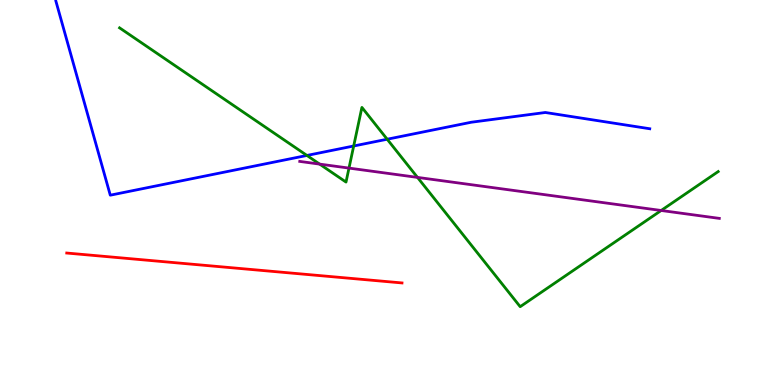[{'lines': ['blue', 'red'], 'intersections': []}, {'lines': ['green', 'red'], 'intersections': []}, {'lines': ['purple', 'red'], 'intersections': []}, {'lines': ['blue', 'green'], 'intersections': [{'x': 3.96, 'y': 5.96}, {'x': 4.56, 'y': 6.21}, {'x': 5.0, 'y': 6.38}]}, {'lines': ['blue', 'purple'], 'intersections': []}, {'lines': ['green', 'purple'], 'intersections': [{'x': 4.12, 'y': 5.74}, {'x': 4.5, 'y': 5.63}, {'x': 5.39, 'y': 5.39}, {'x': 8.53, 'y': 4.53}]}]